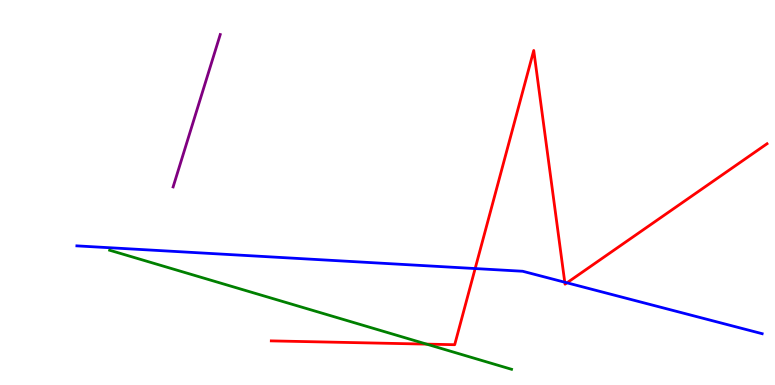[{'lines': ['blue', 'red'], 'intersections': [{'x': 6.13, 'y': 3.02}, {'x': 7.29, 'y': 2.67}, {'x': 7.32, 'y': 2.65}]}, {'lines': ['green', 'red'], 'intersections': [{'x': 5.5, 'y': 1.06}]}, {'lines': ['purple', 'red'], 'intersections': []}, {'lines': ['blue', 'green'], 'intersections': []}, {'lines': ['blue', 'purple'], 'intersections': []}, {'lines': ['green', 'purple'], 'intersections': []}]